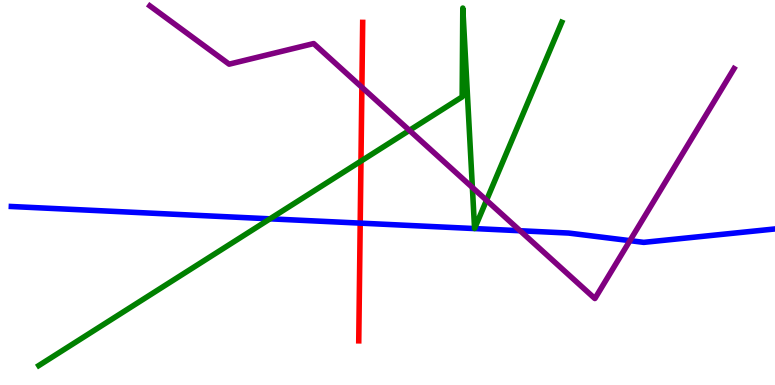[{'lines': ['blue', 'red'], 'intersections': [{'x': 4.65, 'y': 4.2}]}, {'lines': ['green', 'red'], 'intersections': [{'x': 4.66, 'y': 5.82}]}, {'lines': ['purple', 'red'], 'intersections': [{'x': 4.67, 'y': 7.73}]}, {'lines': ['blue', 'green'], 'intersections': [{'x': 3.48, 'y': 4.32}]}, {'lines': ['blue', 'purple'], 'intersections': [{'x': 6.71, 'y': 4.01}, {'x': 8.13, 'y': 3.75}]}, {'lines': ['green', 'purple'], 'intersections': [{'x': 5.28, 'y': 6.61}, {'x': 6.1, 'y': 5.13}, {'x': 6.28, 'y': 4.8}]}]